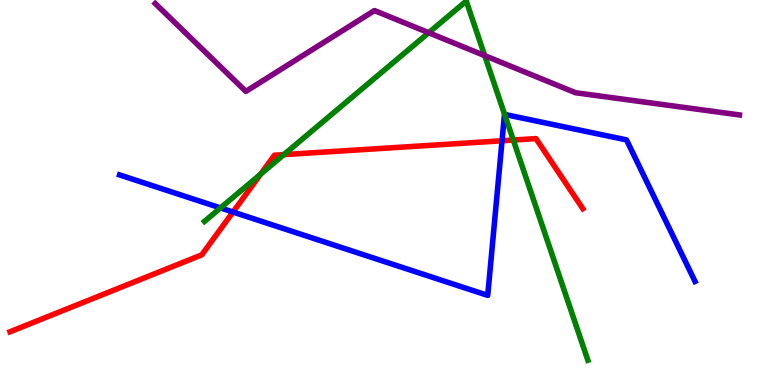[{'lines': ['blue', 'red'], 'intersections': [{'x': 3.01, 'y': 4.49}, {'x': 6.48, 'y': 6.34}]}, {'lines': ['green', 'red'], 'intersections': [{'x': 3.36, 'y': 5.48}, {'x': 3.66, 'y': 5.98}, {'x': 6.62, 'y': 6.36}]}, {'lines': ['purple', 'red'], 'intersections': []}, {'lines': ['blue', 'green'], 'intersections': [{'x': 2.85, 'y': 4.6}, {'x': 6.51, 'y': 7.03}]}, {'lines': ['blue', 'purple'], 'intersections': []}, {'lines': ['green', 'purple'], 'intersections': [{'x': 5.53, 'y': 9.15}, {'x': 6.25, 'y': 8.56}]}]